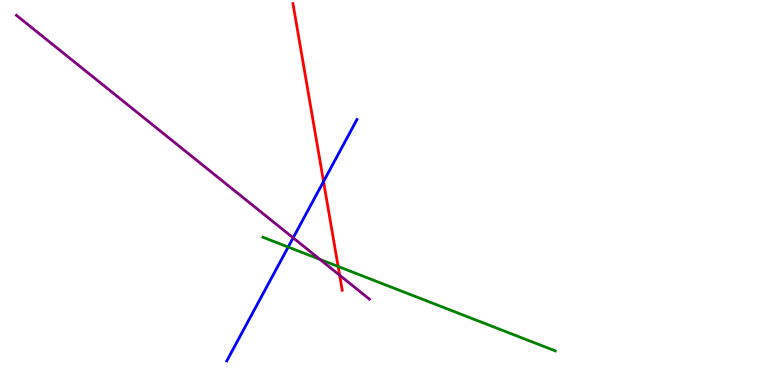[{'lines': ['blue', 'red'], 'intersections': [{'x': 4.17, 'y': 5.29}]}, {'lines': ['green', 'red'], 'intersections': [{'x': 4.36, 'y': 3.08}]}, {'lines': ['purple', 'red'], 'intersections': [{'x': 4.38, 'y': 2.85}]}, {'lines': ['blue', 'green'], 'intersections': [{'x': 3.72, 'y': 3.58}]}, {'lines': ['blue', 'purple'], 'intersections': [{'x': 3.78, 'y': 3.82}]}, {'lines': ['green', 'purple'], 'intersections': [{'x': 4.13, 'y': 3.26}]}]